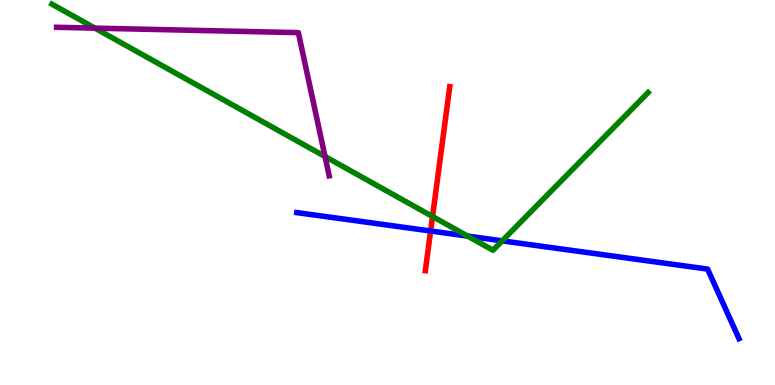[{'lines': ['blue', 'red'], 'intersections': [{'x': 5.56, 'y': 4.0}]}, {'lines': ['green', 'red'], 'intersections': [{'x': 5.58, 'y': 4.38}]}, {'lines': ['purple', 'red'], 'intersections': []}, {'lines': ['blue', 'green'], 'intersections': [{'x': 6.03, 'y': 3.87}, {'x': 6.48, 'y': 3.74}]}, {'lines': ['blue', 'purple'], 'intersections': []}, {'lines': ['green', 'purple'], 'intersections': [{'x': 1.23, 'y': 9.27}, {'x': 4.19, 'y': 5.93}]}]